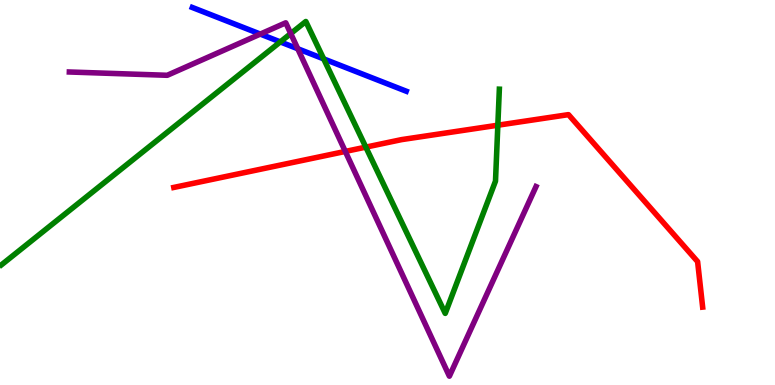[{'lines': ['blue', 'red'], 'intersections': []}, {'lines': ['green', 'red'], 'intersections': [{'x': 4.72, 'y': 6.18}, {'x': 6.42, 'y': 6.75}]}, {'lines': ['purple', 'red'], 'intersections': [{'x': 4.46, 'y': 6.07}]}, {'lines': ['blue', 'green'], 'intersections': [{'x': 3.62, 'y': 8.91}, {'x': 4.18, 'y': 8.47}]}, {'lines': ['blue', 'purple'], 'intersections': [{'x': 3.36, 'y': 9.11}, {'x': 3.84, 'y': 8.73}]}, {'lines': ['green', 'purple'], 'intersections': [{'x': 3.75, 'y': 9.13}]}]